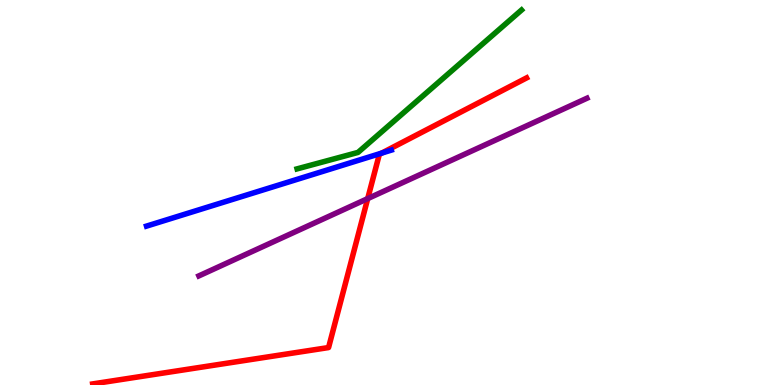[{'lines': ['blue', 'red'], 'intersections': [{'x': 4.92, 'y': 6.02}]}, {'lines': ['green', 'red'], 'intersections': []}, {'lines': ['purple', 'red'], 'intersections': [{'x': 4.74, 'y': 4.84}]}, {'lines': ['blue', 'green'], 'intersections': []}, {'lines': ['blue', 'purple'], 'intersections': []}, {'lines': ['green', 'purple'], 'intersections': []}]